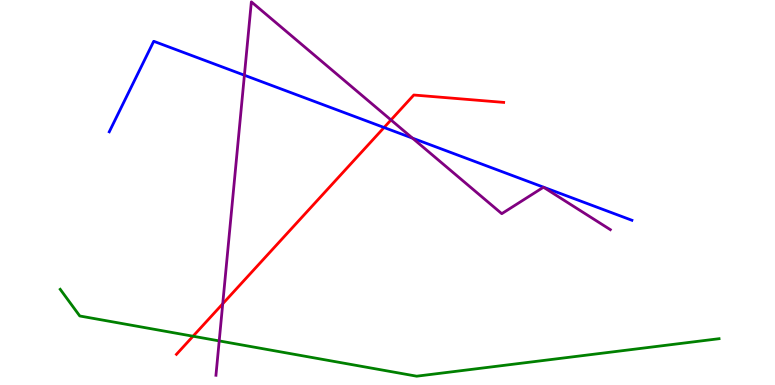[{'lines': ['blue', 'red'], 'intersections': [{'x': 4.96, 'y': 6.69}]}, {'lines': ['green', 'red'], 'intersections': [{'x': 2.49, 'y': 1.27}]}, {'lines': ['purple', 'red'], 'intersections': [{'x': 2.87, 'y': 2.11}, {'x': 5.04, 'y': 6.88}]}, {'lines': ['blue', 'green'], 'intersections': []}, {'lines': ['blue', 'purple'], 'intersections': [{'x': 3.15, 'y': 8.05}, {'x': 5.32, 'y': 6.41}]}, {'lines': ['green', 'purple'], 'intersections': [{'x': 2.83, 'y': 1.15}]}]